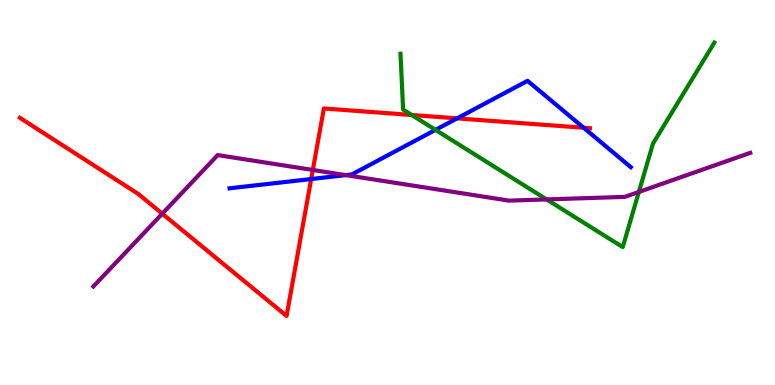[{'lines': ['blue', 'red'], 'intersections': [{'x': 4.02, 'y': 5.35}, {'x': 5.9, 'y': 6.93}, {'x': 7.53, 'y': 6.68}]}, {'lines': ['green', 'red'], 'intersections': [{'x': 5.31, 'y': 7.01}]}, {'lines': ['purple', 'red'], 'intersections': [{'x': 2.09, 'y': 4.45}, {'x': 4.04, 'y': 5.59}]}, {'lines': ['blue', 'green'], 'intersections': [{'x': 5.62, 'y': 6.63}]}, {'lines': ['blue', 'purple'], 'intersections': [{'x': 4.46, 'y': 5.45}]}, {'lines': ['green', 'purple'], 'intersections': [{'x': 7.05, 'y': 4.82}, {'x': 8.24, 'y': 5.01}]}]